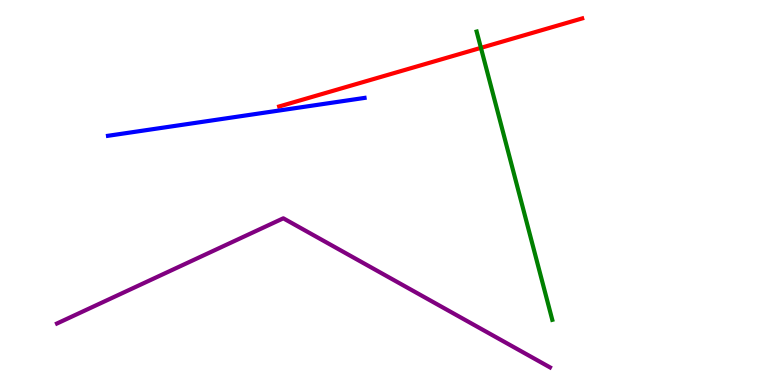[{'lines': ['blue', 'red'], 'intersections': []}, {'lines': ['green', 'red'], 'intersections': [{'x': 6.21, 'y': 8.76}]}, {'lines': ['purple', 'red'], 'intersections': []}, {'lines': ['blue', 'green'], 'intersections': []}, {'lines': ['blue', 'purple'], 'intersections': []}, {'lines': ['green', 'purple'], 'intersections': []}]